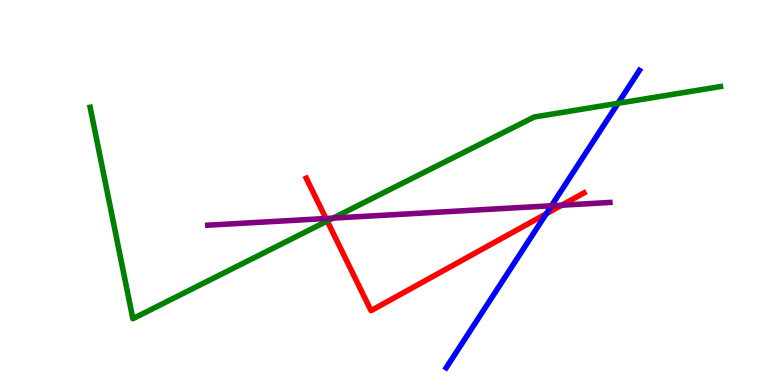[{'lines': ['blue', 'red'], 'intersections': [{'x': 7.05, 'y': 4.45}]}, {'lines': ['green', 'red'], 'intersections': [{'x': 4.22, 'y': 4.26}]}, {'lines': ['purple', 'red'], 'intersections': [{'x': 4.21, 'y': 4.32}, {'x': 7.25, 'y': 4.67}]}, {'lines': ['blue', 'green'], 'intersections': [{'x': 7.97, 'y': 7.32}]}, {'lines': ['blue', 'purple'], 'intersections': [{'x': 7.12, 'y': 4.66}]}, {'lines': ['green', 'purple'], 'intersections': [{'x': 4.3, 'y': 4.33}]}]